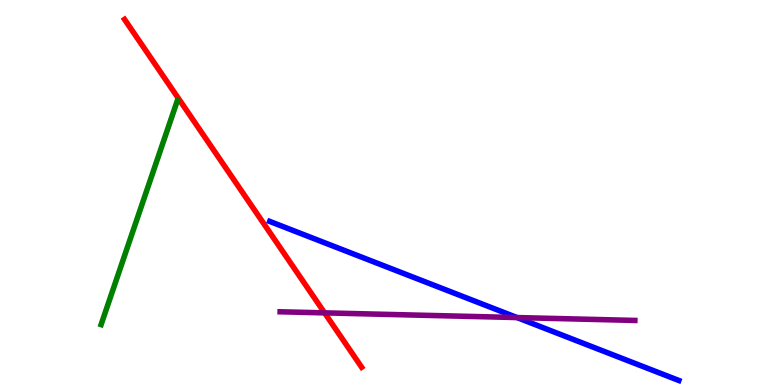[{'lines': ['blue', 'red'], 'intersections': []}, {'lines': ['green', 'red'], 'intersections': []}, {'lines': ['purple', 'red'], 'intersections': [{'x': 4.19, 'y': 1.87}]}, {'lines': ['blue', 'green'], 'intersections': []}, {'lines': ['blue', 'purple'], 'intersections': [{'x': 6.67, 'y': 1.75}]}, {'lines': ['green', 'purple'], 'intersections': []}]